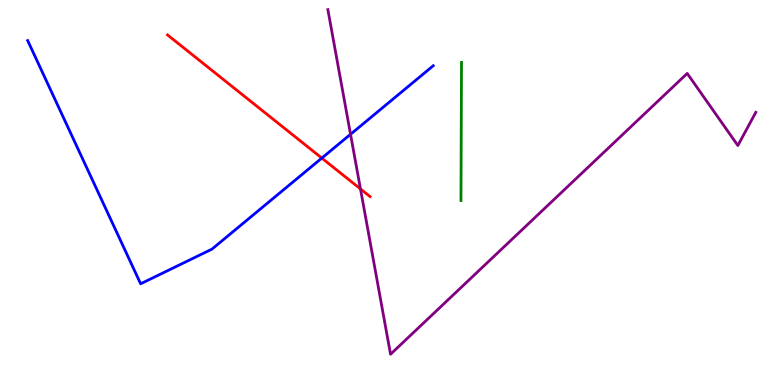[{'lines': ['blue', 'red'], 'intersections': [{'x': 4.15, 'y': 5.89}]}, {'lines': ['green', 'red'], 'intersections': []}, {'lines': ['purple', 'red'], 'intersections': [{'x': 4.65, 'y': 5.09}]}, {'lines': ['blue', 'green'], 'intersections': []}, {'lines': ['blue', 'purple'], 'intersections': [{'x': 4.52, 'y': 6.51}]}, {'lines': ['green', 'purple'], 'intersections': []}]